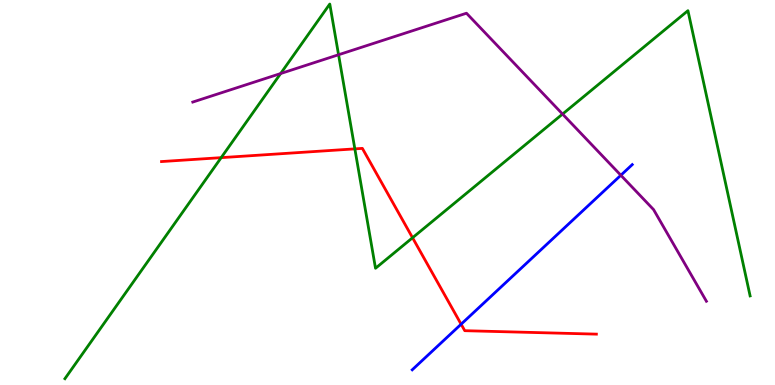[{'lines': ['blue', 'red'], 'intersections': [{'x': 5.95, 'y': 1.58}]}, {'lines': ['green', 'red'], 'intersections': [{'x': 2.85, 'y': 5.91}, {'x': 4.58, 'y': 6.13}, {'x': 5.32, 'y': 3.82}]}, {'lines': ['purple', 'red'], 'intersections': []}, {'lines': ['blue', 'green'], 'intersections': []}, {'lines': ['blue', 'purple'], 'intersections': [{'x': 8.01, 'y': 5.45}]}, {'lines': ['green', 'purple'], 'intersections': [{'x': 3.62, 'y': 8.09}, {'x': 4.37, 'y': 8.58}, {'x': 7.26, 'y': 7.04}]}]